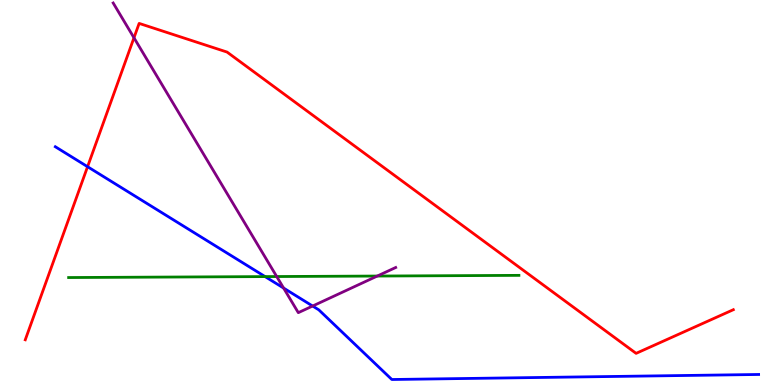[{'lines': ['blue', 'red'], 'intersections': [{'x': 1.13, 'y': 5.67}]}, {'lines': ['green', 'red'], 'intersections': []}, {'lines': ['purple', 'red'], 'intersections': [{'x': 1.73, 'y': 9.02}]}, {'lines': ['blue', 'green'], 'intersections': [{'x': 3.42, 'y': 2.82}]}, {'lines': ['blue', 'purple'], 'intersections': [{'x': 3.66, 'y': 2.52}, {'x': 4.03, 'y': 2.05}]}, {'lines': ['green', 'purple'], 'intersections': [{'x': 3.57, 'y': 2.82}, {'x': 4.87, 'y': 2.83}]}]